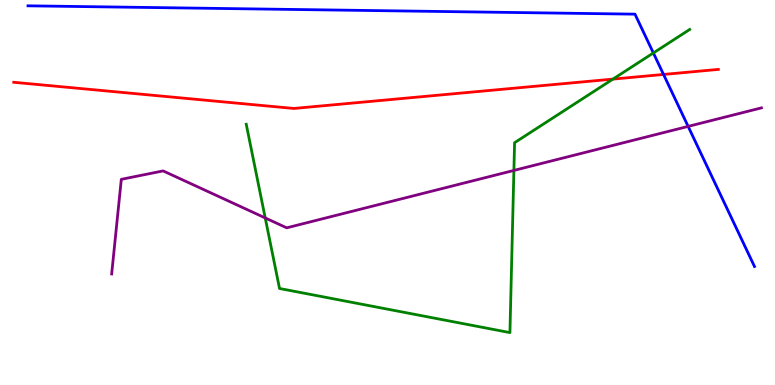[{'lines': ['blue', 'red'], 'intersections': [{'x': 8.56, 'y': 8.07}]}, {'lines': ['green', 'red'], 'intersections': [{'x': 7.91, 'y': 7.95}]}, {'lines': ['purple', 'red'], 'intersections': []}, {'lines': ['blue', 'green'], 'intersections': [{'x': 8.43, 'y': 8.62}]}, {'lines': ['blue', 'purple'], 'intersections': [{'x': 8.88, 'y': 6.72}]}, {'lines': ['green', 'purple'], 'intersections': [{'x': 3.42, 'y': 4.34}, {'x': 6.63, 'y': 5.57}]}]